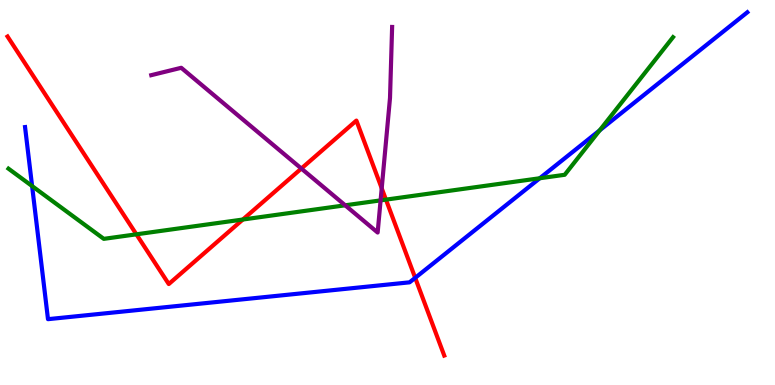[{'lines': ['blue', 'red'], 'intersections': [{'x': 5.36, 'y': 2.78}]}, {'lines': ['green', 'red'], 'intersections': [{'x': 1.76, 'y': 3.91}, {'x': 3.13, 'y': 4.3}, {'x': 4.98, 'y': 4.81}]}, {'lines': ['purple', 'red'], 'intersections': [{'x': 3.89, 'y': 5.62}, {'x': 4.93, 'y': 5.11}]}, {'lines': ['blue', 'green'], 'intersections': [{'x': 0.414, 'y': 5.17}, {'x': 6.96, 'y': 5.37}, {'x': 7.74, 'y': 6.61}]}, {'lines': ['blue', 'purple'], 'intersections': []}, {'lines': ['green', 'purple'], 'intersections': [{'x': 4.45, 'y': 4.67}, {'x': 4.91, 'y': 4.8}]}]